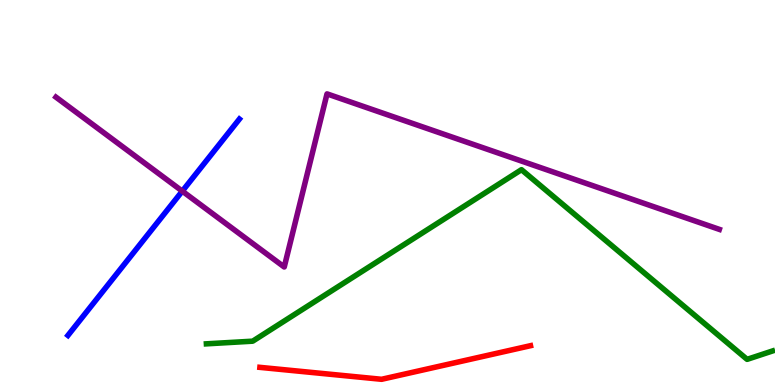[{'lines': ['blue', 'red'], 'intersections': []}, {'lines': ['green', 'red'], 'intersections': []}, {'lines': ['purple', 'red'], 'intersections': []}, {'lines': ['blue', 'green'], 'intersections': []}, {'lines': ['blue', 'purple'], 'intersections': [{'x': 2.35, 'y': 5.04}]}, {'lines': ['green', 'purple'], 'intersections': []}]